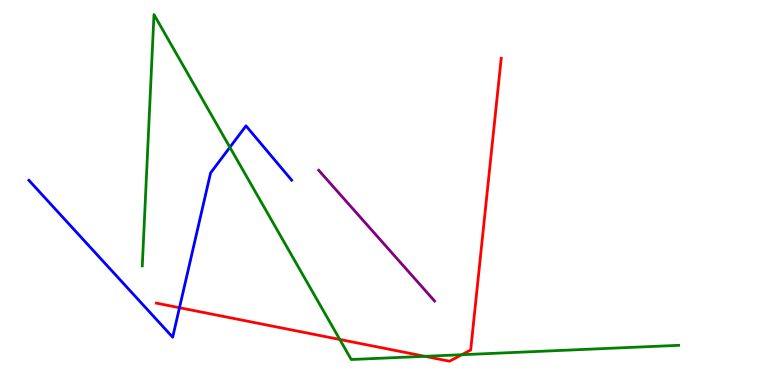[{'lines': ['blue', 'red'], 'intersections': [{'x': 2.32, 'y': 2.01}]}, {'lines': ['green', 'red'], 'intersections': [{'x': 4.38, 'y': 1.18}, {'x': 5.48, 'y': 0.745}, {'x': 5.96, 'y': 0.786}]}, {'lines': ['purple', 'red'], 'intersections': []}, {'lines': ['blue', 'green'], 'intersections': [{'x': 2.97, 'y': 6.17}]}, {'lines': ['blue', 'purple'], 'intersections': []}, {'lines': ['green', 'purple'], 'intersections': []}]